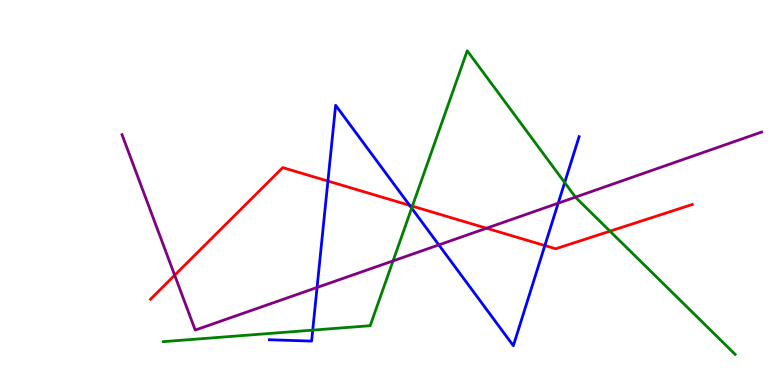[{'lines': ['blue', 'red'], 'intersections': [{'x': 4.23, 'y': 5.3}, {'x': 5.29, 'y': 4.67}, {'x': 7.03, 'y': 3.62}]}, {'lines': ['green', 'red'], 'intersections': [{'x': 5.32, 'y': 4.64}, {'x': 7.87, 'y': 4.0}]}, {'lines': ['purple', 'red'], 'intersections': [{'x': 2.25, 'y': 2.85}, {'x': 6.28, 'y': 4.07}]}, {'lines': ['blue', 'green'], 'intersections': [{'x': 4.04, 'y': 1.43}, {'x': 5.31, 'y': 4.59}, {'x': 7.29, 'y': 5.26}]}, {'lines': ['blue', 'purple'], 'intersections': [{'x': 4.09, 'y': 2.53}, {'x': 5.66, 'y': 3.64}, {'x': 7.2, 'y': 4.72}]}, {'lines': ['green', 'purple'], 'intersections': [{'x': 5.07, 'y': 3.22}, {'x': 7.43, 'y': 4.88}]}]